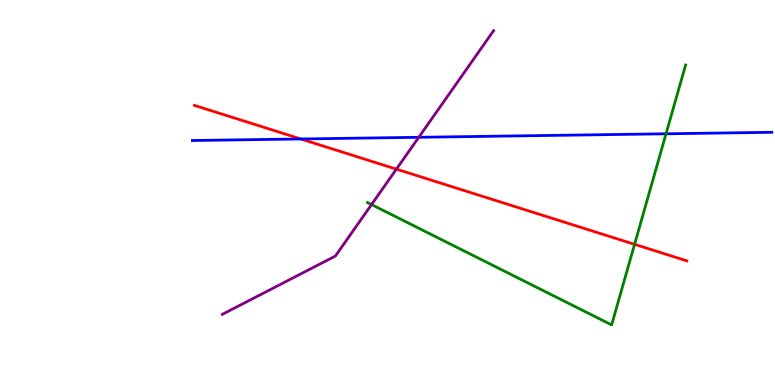[{'lines': ['blue', 'red'], 'intersections': [{'x': 3.88, 'y': 6.39}]}, {'lines': ['green', 'red'], 'intersections': [{'x': 8.19, 'y': 3.65}]}, {'lines': ['purple', 'red'], 'intersections': [{'x': 5.11, 'y': 5.61}]}, {'lines': ['blue', 'green'], 'intersections': [{'x': 8.59, 'y': 6.52}]}, {'lines': ['blue', 'purple'], 'intersections': [{'x': 5.4, 'y': 6.43}]}, {'lines': ['green', 'purple'], 'intersections': [{'x': 4.79, 'y': 4.69}]}]